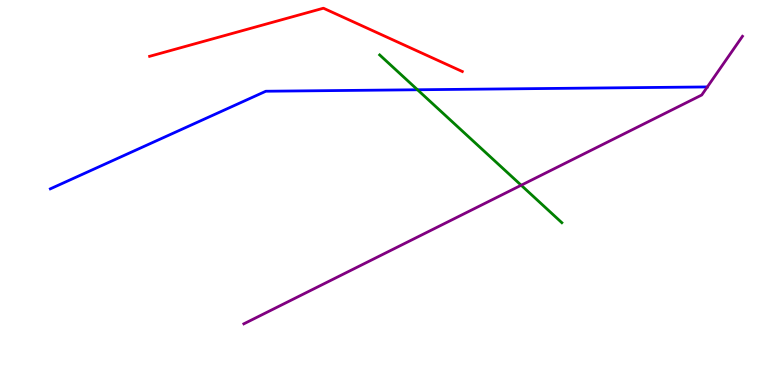[{'lines': ['blue', 'red'], 'intersections': []}, {'lines': ['green', 'red'], 'intersections': []}, {'lines': ['purple', 'red'], 'intersections': []}, {'lines': ['blue', 'green'], 'intersections': [{'x': 5.39, 'y': 7.67}]}, {'lines': ['blue', 'purple'], 'intersections': []}, {'lines': ['green', 'purple'], 'intersections': [{'x': 6.72, 'y': 5.19}]}]